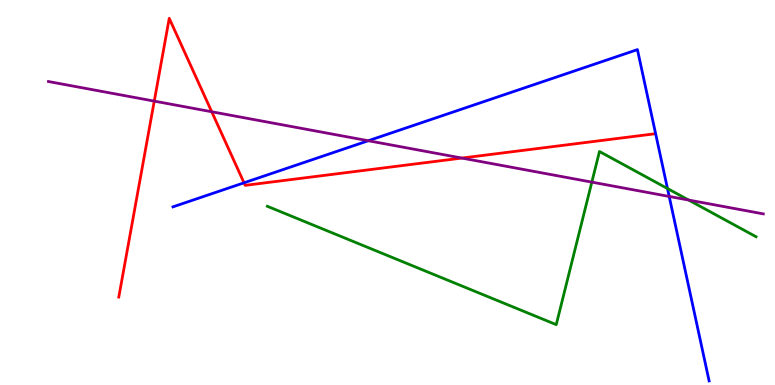[{'lines': ['blue', 'red'], 'intersections': [{'x': 3.15, 'y': 5.25}]}, {'lines': ['green', 'red'], 'intersections': []}, {'lines': ['purple', 'red'], 'intersections': [{'x': 1.99, 'y': 7.37}, {'x': 2.73, 'y': 7.1}, {'x': 5.96, 'y': 5.89}]}, {'lines': ['blue', 'green'], 'intersections': [{'x': 8.61, 'y': 5.1}]}, {'lines': ['blue', 'purple'], 'intersections': [{'x': 4.75, 'y': 6.34}, {'x': 8.63, 'y': 4.9}]}, {'lines': ['green', 'purple'], 'intersections': [{'x': 7.64, 'y': 5.27}, {'x': 8.89, 'y': 4.8}]}]